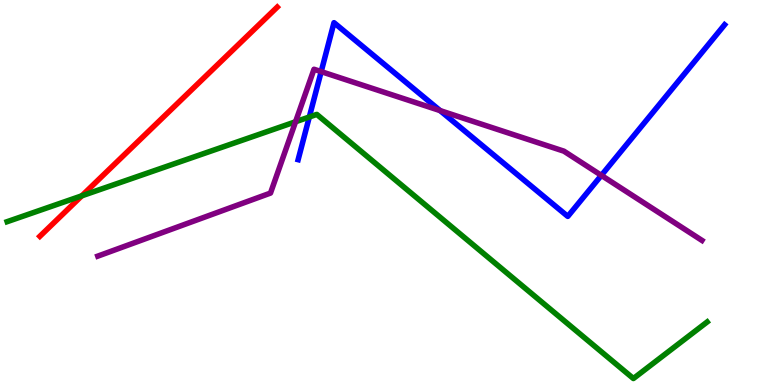[{'lines': ['blue', 'red'], 'intersections': []}, {'lines': ['green', 'red'], 'intersections': [{'x': 1.06, 'y': 4.91}]}, {'lines': ['purple', 'red'], 'intersections': []}, {'lines': ['blue', 'green'], 'intersections': [{'x': 3.99, 'y': 6.96}]}, {'lines': ['blue', 'purple'], 'intersections': [{'x': 4.14, 'y': 8.14}, {'x': 5.68, 'y': 7.13}, {'x': 7.76, 'y': 5.44}]}, {'lines': ['green', 'purple'], 'intersections': [{'x': 3.81, 'y': 6.84}]}]